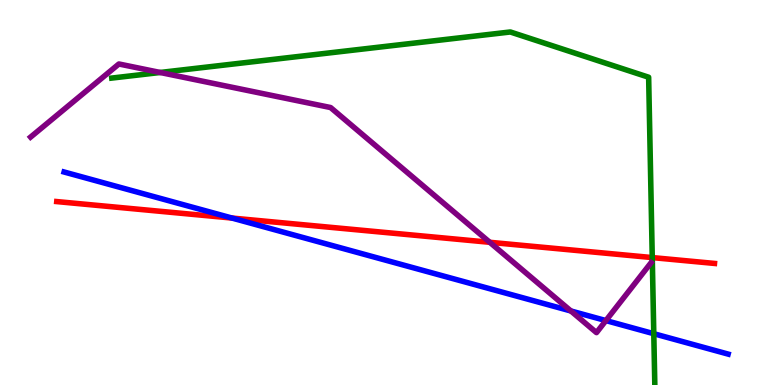[{'lines': ['blue', 'red'], 'intersections': [{'x': 2.99, 'y': 4.34}]}, {'lines': ['green', 'red'], 'intersections': [{'x': 8.42, 'y': 3.31}]}, {'lines': ['purple', 'red'], 'intersections': [{'x': 6.32, 'y': 3.71}]}, {'lines': ['blue', 'green'], 'intersections': [{'x': 8.44, 'y': 1.33}]}, {'lines': ['blue', 'purple'], 'intersections': [{'x': 7.37, 'y': 1.92}, {'x': 7.82, 'y': 1.67}]}, {'lines': ['green', 'purple'], 'intersections': [{'x': 2.07, 'y': 8.12}]}]